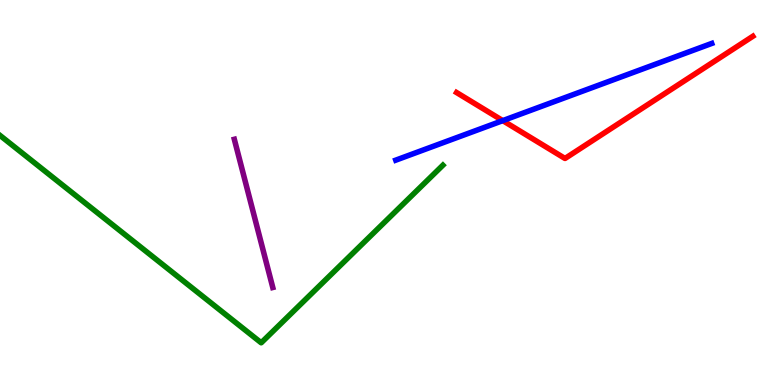[{'lines': ['blue', 'red'], 'intersections': [{'x': 6.49, 'y': 6.87}]}, {'lines': ['green', 'red'], 'intersections': []}, {'lines': ['purple', 'red'], 'intersections': []}, {'lines': ['blue', 'green'], 'intersections': []}, {'lines': ['blue', 'purple'], 'intersections': []}, {'lines': ['green', 'purple'], 'intersections': []}]